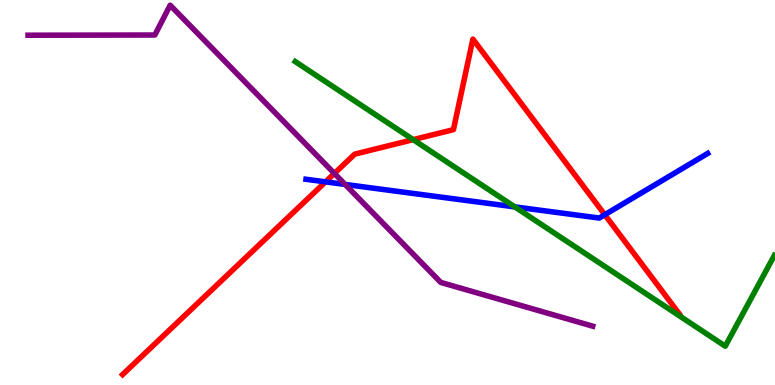[{'lines': ['blue', 'red'], 'intersections': [{'x': 4.2, 'y': 5.28}, {'x': 7.8, 'y': 4.42}]}, {'lines': ['green', 'red'], 'intersections': [{'x': 5.33, 'y': 6.37}]}, {'lines': ['purple', 'red'], 'intersections': [{'x': 4.31, 'y': 5.49}]}, {'lines': ['blue', 'green'], 'intersections': [{'x': 6.64, 'y': 4.63}]}, {'lines': ['blue', 'purple'], 'intersections': [{'x': 4.45, 'y': 5.21}]}, {'lines': ['green', 'purple'], 'intersections': []}]